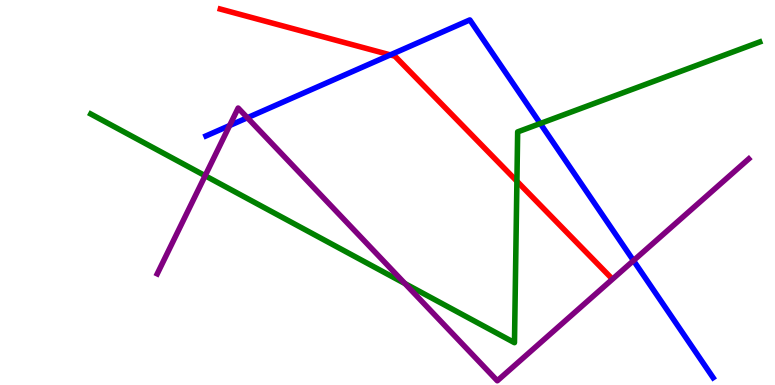[{'lines': ['blue', 'red'], 'intersections': [{'x': 5.04, 'y': 8.57}]}, {'lines': ['green', 'red'], 'intersections': [{'x': 6.67, 'y': 5.29}]}, {'lines': ['purple', 'red'], 'intersections': []}, {'lines': ['blue', 'green'], 'intersections': [{'x': 6.97, 'y': 6.79}]}, {'lines': ['blue', 'purple'], 'intersections': [{'x': 2.96, 'y': 6.74}, {'x': 3.19, 'y': 6.94}, {'x': 8.17, 'y': 3.23}]}, {'lines': ['green', 'purple'], 'intersections': [{'x': 2.65, 'y': 5.44}, {'x': 5.23, 'y': 2.63}]}]